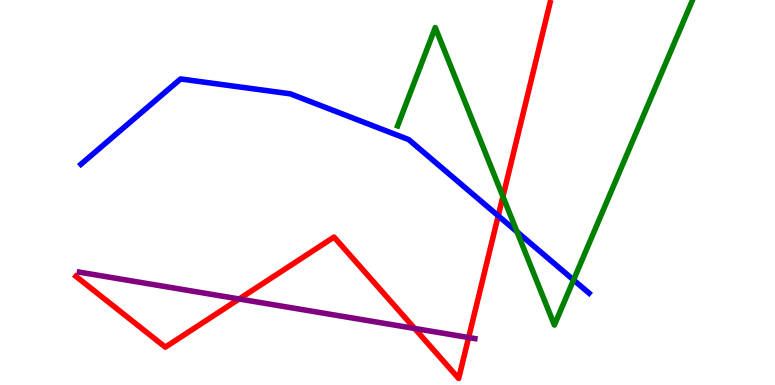[{'lines': ['blue', 'red'], 'intersections': [{'x': 6.43, 'y': 4.39}]}, {'lines': ['green', 'red'], 'intersections': [{'x': 6.49, 'y': 4.9}]}, {'lines': ['purple', 'red'], 'intersections': [{'x': 3.09, 'y': 2.23}, {'x': 5.35, 'y': 1.47}, {'x': 6.05, 'y': 1.23}]}, {'lines': ['blue', 'green'], 'intersections': [{'x': 6.67, 'y': 3.98}, {'x': 7.4, 'y': 2.73}]}, {'lines': ['blue', 'purple'], 'intersections': []}, {'lines': ['green', 'purple'], 'intersections': []}]